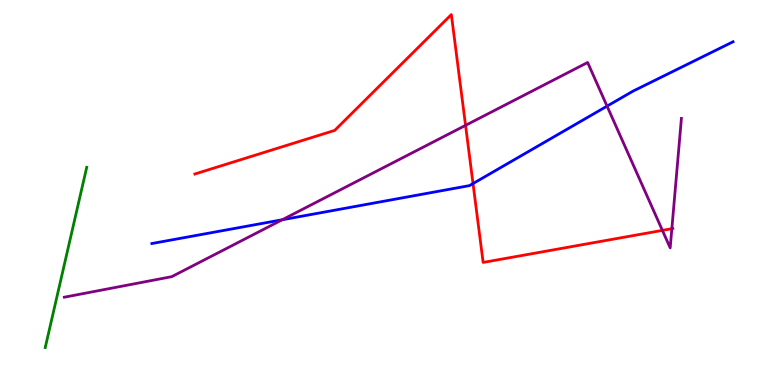[{'lines': ['blue', 'red'], 'intersections': [{'x': 6.1, 'y': 5.23}]}, {'lines': ['green', 'red'], 'intersections': []}, {'lines': ['purple', 'red'], 'intersections': [{'x': 6.01, 'y': 6.74}, {'x': 8.55, 'y': 4.02}, {'x': 8.67, 'y': 4.06}]}, {'lines': ['blue', 'green'], 'intersections': []}, {'lines': ['blue', 'purple'], 'intersections': [{'x': 3.64, 'y': 4.29}, {'x': 7.83, 'y': 7.24}]}, {'lines': ['green', 'purple'], 'intersections': []}]